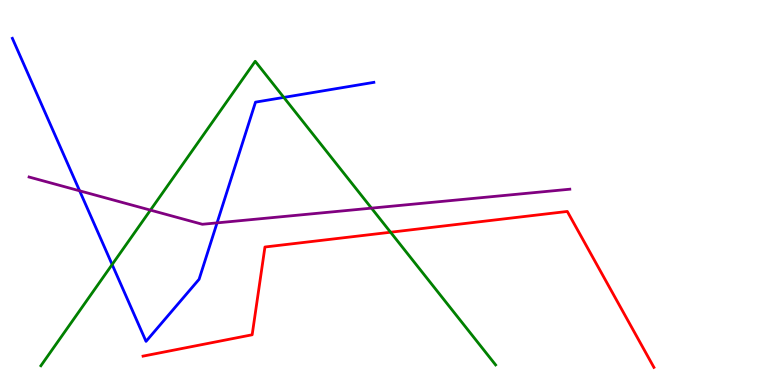[{'lines': ['blue', 'red'], 'intersections': []}, {'lines': ['green', 'red'], 'intersections': [{'x': 5.04, 'y': 3.97}]}, {'lines': ['purple', 'red'], 'intersections': []}, {'lines': ['blue', 'green'], 'intersections': [{'x': 1.45, 'y': 3.13}, {'x': 3.66, 'y': 7.47}]}, {'lines': ['blue', 'purple'], 'intersections': [{'x': 1.03, 'y': 5.04}, {'x': 2.8, 'y': 4.21}]}, {'lines': ['green', 'purple'], 'intersections': [{'x': 1.94, 'y': 4.54}, {'x': 4.79, 'y': 4.59}]}]